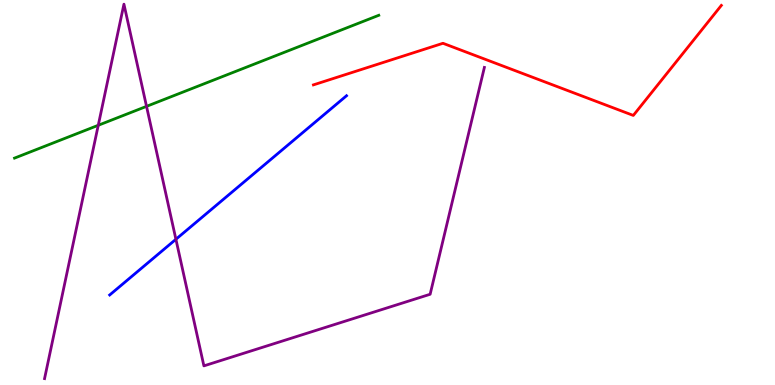[{'lines': ['blue', 'red'], 'intersections': []}, {'lines': ['green', 'red'], 'intersections': []}, {'lines': ['purple', 'red'], 'intersections': []}, {'lines': ['blue', 'green'], 'intersections': []}, {'lines': ['blue', 'purple'], 'intersections': [{'x': 2.27, 'y': 3.79}]}, {'lines': ['green', 'purple'], 'intersections': [{'x': 1.27, 'y': 6.75}, {'x': 1.89, 'y': 7.24}]}]